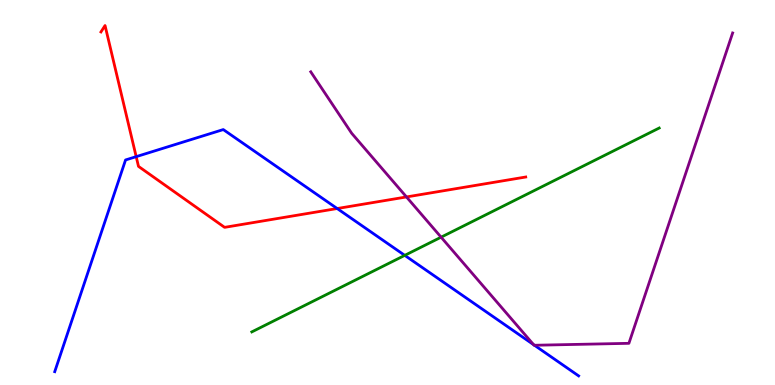[{'lines': ['blue', 'red'], 'intersections': [{'x': 1.76, 'y': 5.93}, {'x': 4.35, 'y': 4.58}]}, {'lines': ['green', 'red'], 'intersections': []}, {'lines': ['purple', 'red'], 'intersections': [{'x': 5.24, 'y': 4.88}]}, {'lines': ['blue', 'green'], 'intersections': [{'x': 5.22, 'y': 3.37}]}, {'lines': ['blue', 'purple'], 'intersections': [{'x': 6.88, 'y': 1.05}, {'x': 6.9, 'y': 1.03}]}, {'lines': ['green', 'purple'], 'intersections': [{'x': 5.69, 'y': 3.84}]}]